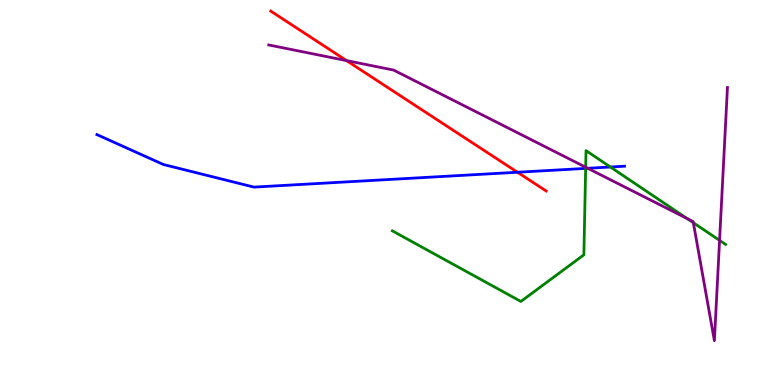[{'lines': ['blue', 'red'], 'intersections': [{'x': 6.68, 'y': 5.53}]}, {'lines': ['green', 'red'], 'intersections': []}, {'lines': ['purple', 'red'], 'intersections': [{'x': 4.47, 'y': 8.43}]}, {'lines': ['blue', 'green'], 'intersections': [{'x': 7.56, 'y': 5.63}, {'x': 7.88, 'y': 5.66}]}, {'lines': ['blue', 'purple'], 'intersections': [{'x': 7.58, 'y': 5.63}]}, {'lines': ['green', 'purple'], 'intersections': [{'x': 7.56, 'y': 5.66}, {'x': 8.86, 'y': 4.33}, {'x': 8.95, 'y': 4.21}, {'x': 9.28, 'y': 3.76}]}]